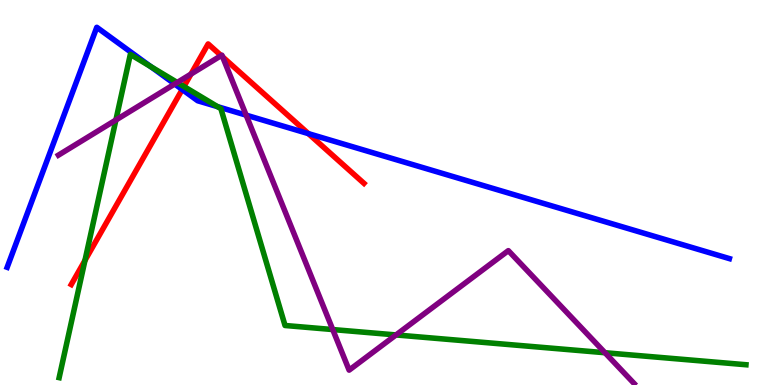[{'lines': ['blue', 'red'], 'intersections': [{'x': 2.35, 'y': 7.68}, {'x': 3.98, 'y': 6.53}]}, {'lines': ['green', 'red'], 'intersections': [{'x': 1.1, 'y': 3.24}, {'x': 2.37, 'y': 7.75}]}, {'lines': ['purple', 'red'], 'intersections': [{'x': 2.46, 'y': 8.08}, {'x': 2.85, 'y': 8.56}, {'x': 2.87, 'y': 8.52}]}, {'lines': ['blue', 'green'], 'intersections': [{'x': 1.95, 'y': 8.27}, {'x': 2.81, 'y': 7.23}]}, {'lines': ['blue', 'purple'], 'intersections': [{'x': 2.25, 'y': 7.82}, {'x': 3.18, 'y': 7.01}]}, {'lines': ['green', 'purple'], 'intersections': [{'x': 1.5, 'y': 6.88}, {'x': 2.29, 'y': 7.86}, {'x': 4.29, 'y': 1.44}, {'x': 5.11, 'y': 1.3}, {'x': 7.81, 'y': 0.838}]}]